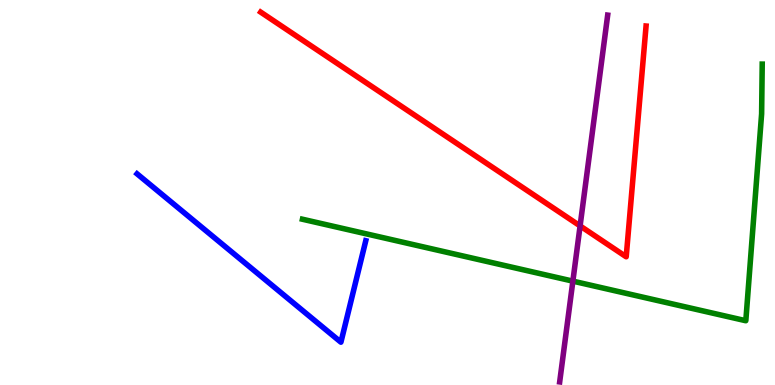[{'lines': ['blue', 'red'], 'intersections': []}, {'lines': ['green', 'red'], 'intersections': []}, {'lines': ['purple', 'red'], 'intersections': [{'x': 7.49, 'y': 4.13}]}, {'lines': ['blue', 'green'], 'intersections': []}, {'lines': ['blue', 'purple'], 'intersections': []}, {'lines': ['green', 'purple'], 'intersections': [{'x': 7.39, 'y': 2.7}]}]